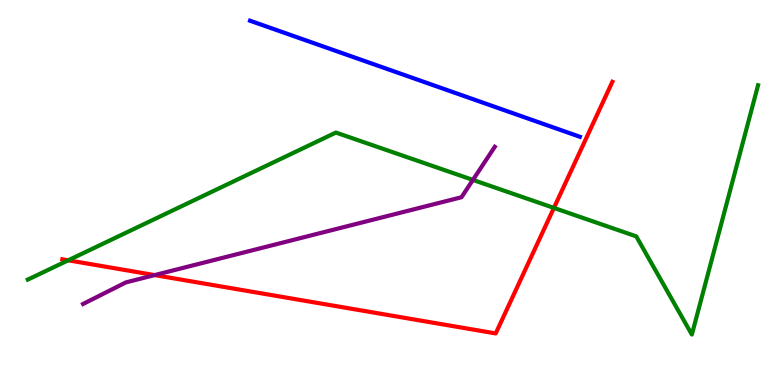[{'lines': ['blue', 'red'], 'intersections': []}, {'lines': ['green', 'red'], 'intersections': [{'x': 0.88, 'y': 3.24}, {'x': 7.15, 'y': 4.6}]}, {'lines': ['purple', 'red'], 'intersections': [{'x': 2.0, 'y': 2.85}]}, {'lines': ['blue', 'green'], 'intersections': []}, {'lines': ['blue', 'purple'], 'intersections': []}, {'lines': ['green', 'purple'], 'intersections': [{'x': 6.1, 'y': 5.33}]}]